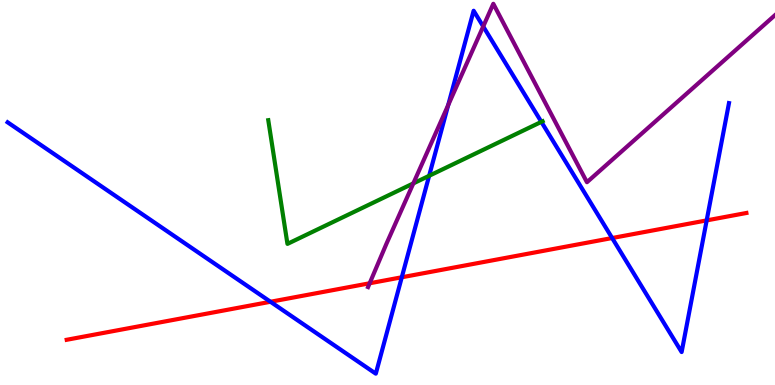[{'lines': ['blue', 'red'], 'intersections': [{'x': 3.49, 'y': 2.16}, {'x': 5.18, 'y': 2.8}, {'x': 7.9, 'y': 3.82}, {'x': 9.12, 'y': 4.28}]}, {'lines': ['green', 'red'], 'intersections': []}, {'lines': ['purple', 'red'], 'intersections': [{'x': 4.77, 'y': 2.64}]}, {'lines': ['blue', 'green'], 'intersections': [{'x': 5.54, 'y': 5.43}, {'x': 6.99, 'y': 6.83}]}, {'lines': ['blue', 'purple'], 'intersections': [{'x': 5.78, 'y': 7.27}, {'x': 6.24, 'y': 9.31}]}, {'lines': ['green', 'purple'], 'intersections': [{'x': 5.33, 'y': 5.24}]}]